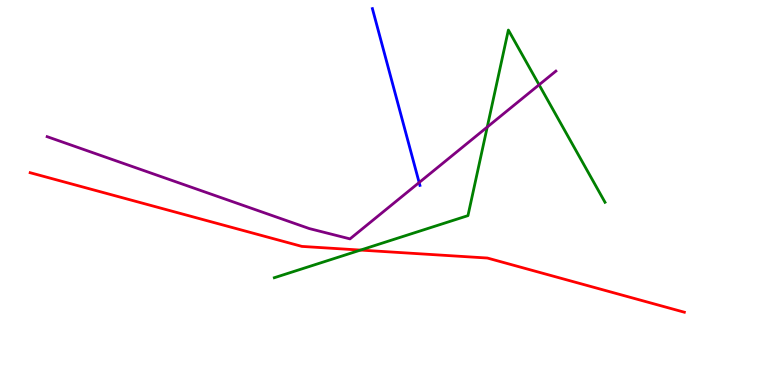[{'lines': ['blue', 'red'], 'intersections': []}, {'lines': ['green', 'red'], 'intersections': [{'x': 4.65, 'y': 3.5}]}, {'lines': ['purple', 'red'], 'intersections': []}, {'lines': ['blue', 'green'], 'intersections': []}, {'lines': ['blue', 'purple'], 'intersections': [{'x': 5.41, 'y': 5.26}]}, {'lines': ['green', 'purple'], 'intersections': [{'x': 6.29, 'y': 6.7}, {'x': 6.96, 'y': 7.8}]}]